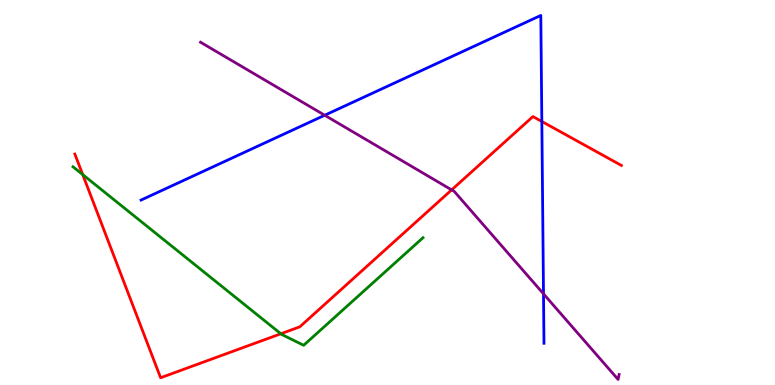[{'lines': ['blue', 'red'], 'intersections': [{'x': 6.99, 'y': 6.84}]}, {'lines': ['green', 'red'], 'intersections': [{'x': 1.07, 'y': 5.47}, {'x': 3.62, 'y': 1.33}]}, {'lines': ['purple', 'red'], 'intersections': [{'x': 5.83, 'y': 5.07}]}, {'lines': ['blue', 'green'], 'intersections': []}, {'lines': ['blue', 'purple'], 'intersections': [{'x': 4.19, 'y': 7.01}, {'x': 7.01, 'y': 2.37}]}, {'lines': ['green', 'purple'], 'intersections': []}]